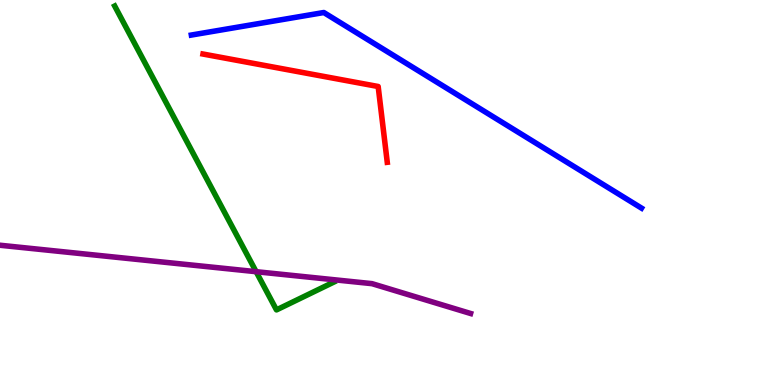[{'lines': ['blue', 'red'], 'intersections': []}, {'lines': ['green', 'red'], 'intersections': []}, {'lines': ['purple', 'red'], 'intersections': []}, {'lines': ['blue', 'green'], 'intersections': []}, {'lines': ['blue', 'purple'], 'intersections': []}, {'lines': ['green', 'purple'], 'intersections': [{'x': 3.3, 'y': 2.94}]}]